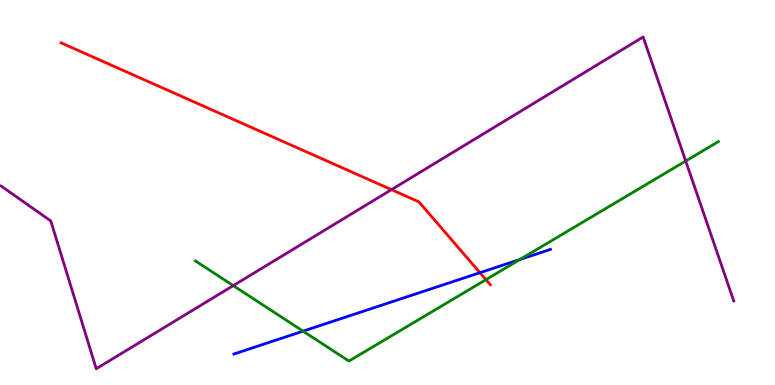[{'lines': ['blue', 'red'], 'intersections': [{'x': 6.19, 'y': 2.92}]}, {'lines': ['green', 'red'], 'intersections': [{'x': 6.27, 'y': 2.74}]}, {'lines': ['purple', 'red'], 'intersections': [{'x': 5.05, 'y': 5.07}]}, {'lines': ['blue', 'green'], 'intersections': [{'x': 3.91, 'y': 1.4}, {'x': 6.71, 'y': 3.26}]}, {'lines': ['blue', 'purple'], 'intersections': []}, {'lines': ['green', 'purple'], 'intersections': [{'x': 3.01, 'y': 2.58}, {'x': 8.85, 'y': 5.82}]}]